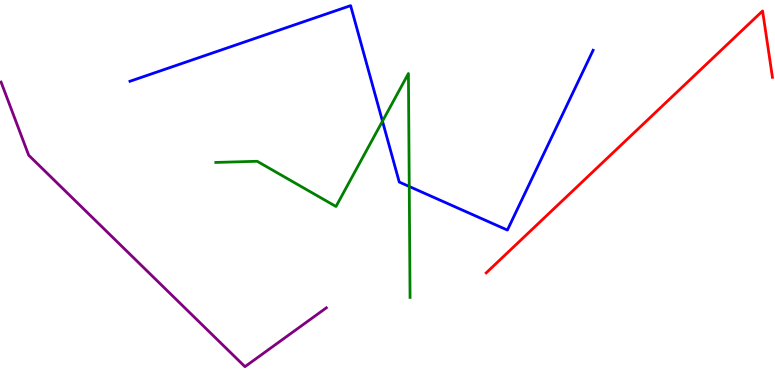[{'lines': ['blue', 'red'], 'intersections': []}, {'lines': ['green', 'red'], 'intersections': []}, {'lines': ['purple', 'red'], 'intersections': []}, {'lines': ['blue', 'green'], 'intersections': [{'x': 4.94, 'y': 6.85}, {'x': 5.28, 'y': 5.16}]}, {'lines': ['blue', 'purple'], 'intersections': []}, {'lines': ['green', 'purple'], 'intersections': []}]